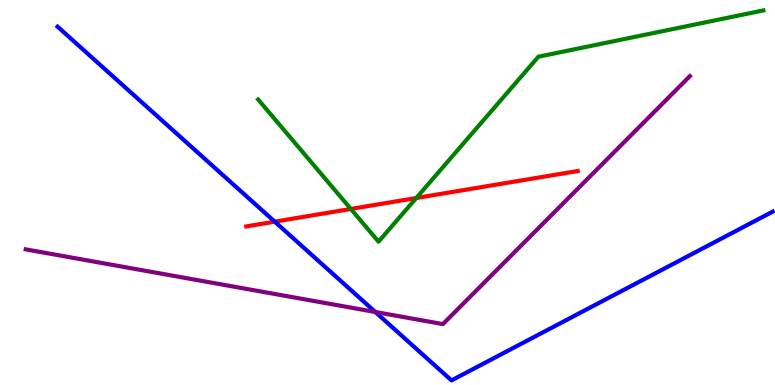[{'lines': ['blue', 'red'], 'intersections': [{'x': 3.55, 'y': 4.24}]}, {'lines': ['green', 'red'], 'intersections': [{'x': 4.53, 'y': 4.57}, {'x': 5.37, 'y': 4.86}]}, {'lines': ['purple', 'red'], 'intersections': []}, {'lines': ['blue', 'green'], 'intersections': []}, {'lines': ['blue', 'purple'], 'intersections': [{'x': 4.84, 'y': 1.9}]}, {'lines': ['green', 'purple'], 'intersections': []}]